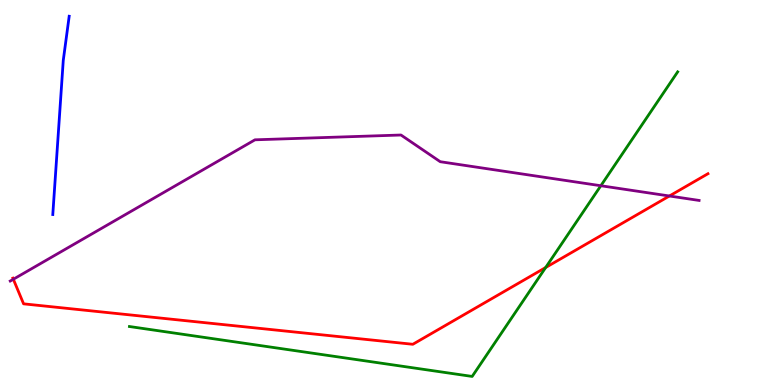[{'lines': ['blue', 'red'], 'intersections': []}, {'lines': ['green', 'red'], 'intersections': [{'x': 7.04, 'y': 3.05}]}, {'lines': ['purple', 'red'], 'intersections': [{'x': 0.172, 'y': 2.75}, {'x': 8.64, 'y': 4.91}]}, {'lines': ['blue', 'green'], 'intersections': []}, {'lines': ['blue', 'purple'], 'intersections': []}, {'lines': ['green', 'purple'], 'intersections': [{'x': 7.75, 'y': 5.18}]}]